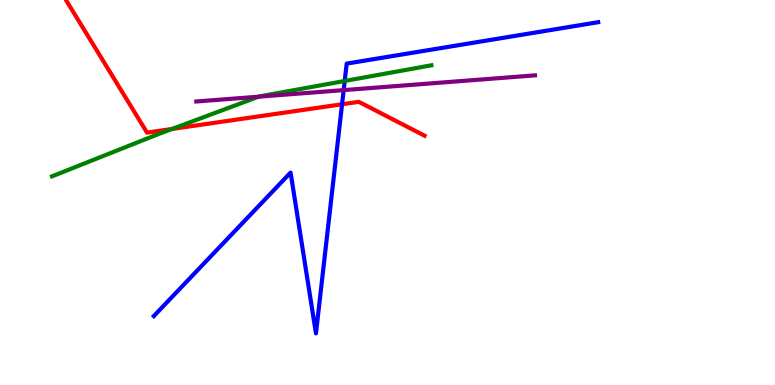[{'lines': ['blue', 'red'], 'intersections': [{'x': 4.41, 'y': 7.29}]}, {'lines': ['green', 'red'], 'intersections': [{'x': 2.22, 'y': 6.65}]}, {'lines': ['purple', 'red'], 'intersections': []}, {'lines': ['blue', 'green'], 'intersections': [{'x': 4.45, 'y': 7.9}]}, {'lines': ['blue', 'purple'], 'intersections': [{'x': 4.43, 'y': 7.66}]}, {'lines': ['green', 'purple'], 'intersections': [{'x': 3.34, 'y': 7.49}]}]